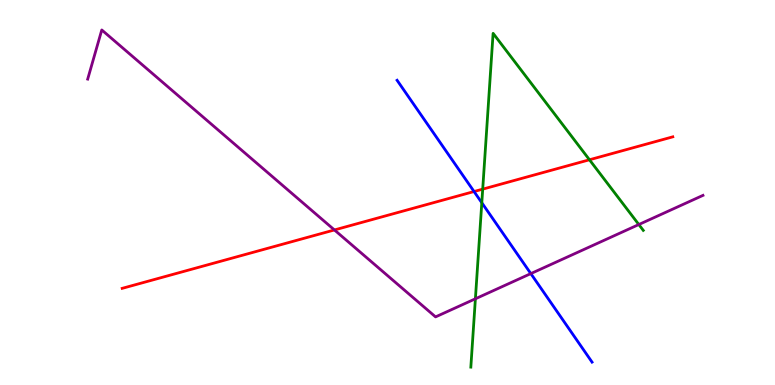[{'lines': ['blue', 'red'], 'intersections': [{'x': 6.12, 'y': 5.03}]}, {'lines': ['green', 'red'], 'intersections': [{'x': 6.23, 'y': 5.09}, {'x': 7.61, 'y': 5.85}]}, {'lines': ['purple', 'red'], 'intersections': [{'x': 4.32, 'y': 4.03}]}, {'lines': ['blue', 'green'], 'intersections': [{'x': 6.22, 'y': 4.73}]}, {'lines': ['blue', 'purple'], 'intersections': [{'x': 6.85, 'y': 2.89}]}, {'lines': ['green', 'purple'], 'intersections': [{'x': 6.13, 'y': 2.24}, {'x': 8.24, 'y': 4.17}]}]